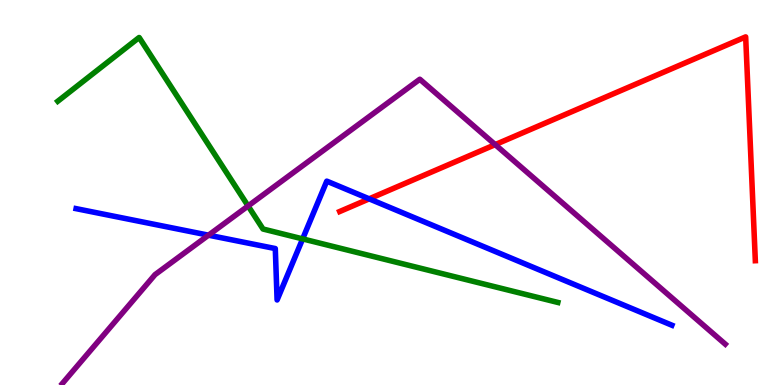[{'lines': ['blue', 'red'], 'intersections': [{'x': 4.76, 'y': 4.84}]}, {'lines': ['green', 'red'], 'intersections': []}, {'lines': ['purple', 'red'], 'intersections': [{'x': 6.39, 'y': 6.24}]}, {'lines': ['blue', 'green'], 'intersections': [{'x': 3.91, 'y': 3.8}]}, {'lines': ['blue', 'purple'], 'intersections': [{'x': 2.69, 'y': 3.89}]}, {'lines': ['green', 'purple'], 'intersections': [{'x': 3.2, 'y': 4.65}]}]